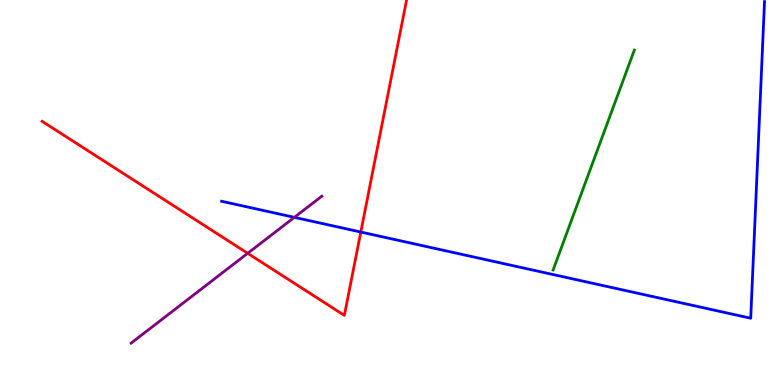[{'lines': ['blue', 'red'], 'intersections': [{'x': 4.66, 'y': 3.97}]}, {'lines': ['green', 'red'], 'intersections': []}, {'lines': ['purple', 'red'], 'intersections': [{'x': 3.2, 'y': 3.42}]}, {'lines': ['blue', 'green'], 'intersections': []}, {'lines': ['blue', 'purple'], 'intersections': [{'x': 3.8, 'y': 4.35}]}, {'lines': ['green', 'purple'], 'intersections': []}]